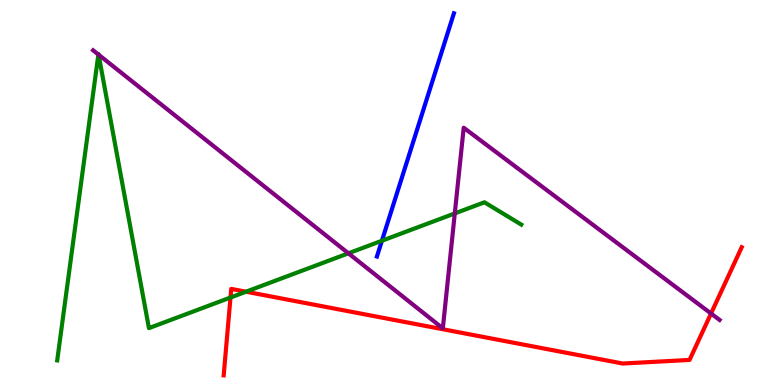[{'lines': ['blue', 'red'], 'intersections': []}, {'lines': ['green', 'red'], 'intersections': [{'x': 2.97, 'y': 2.27}, {'x': 3.17, 'y': 2.42}]}, {'lines': ['purple', 'red'], 'intersections': [{'x': 9.17, 'y': 1.86}]}, {'lines': ['blue', 'green'], 'intersections': [{'x': 4.93, 'y': 3.75}]}, {'lines': ['blue', 'purple'], 'intersections': []}, {'lines': ['green', 'purple'], 'intersections': [{'x': 1.27, 'y': 8.58}, {'x': 1.27, 'y': 8.58}, {'x': 4.5, 'y': 3.42}, {'x': 5.87, 'y': 4.46}]}]